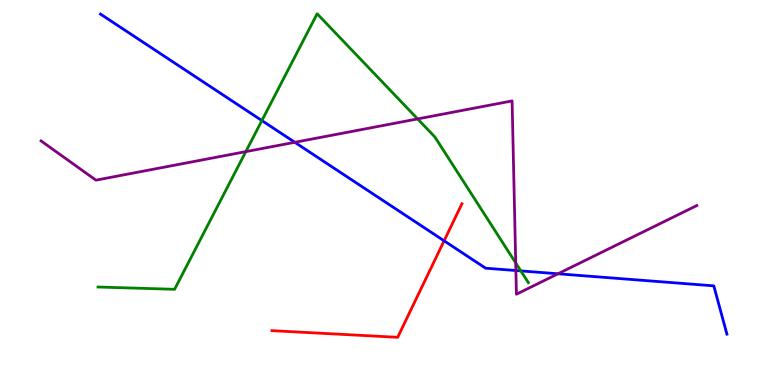[{'lines': ['blue', 'red'], 'intersections': [{'x': 5.73, 'y': 3.75}]}, {'lines': ['green', 'red'], 'intersections': []}, {'lines': ['purple', 'red'], 'intersections': []}, {'lines': ['blue', 'green'], 'intersections': [{'x': 3.38, 'y': 6.87}, {'x': 6.72, 'y': 2.96}]}, {'lines': ['blue', 'purple'], 'intersections': [{'x': 3.8, 'y': 6.3}, {'x': 6.66, 'y': 2.97}, {'x': 7.2, 'y': 2.89}]}, {'lines': ['green', 'purple'], 'intersections': [{'x': 3.17, 'y': 6.06}, {'x': 5.39, 'y': 6.91}, {'x': 6.65, 'y': 3.17}]}]